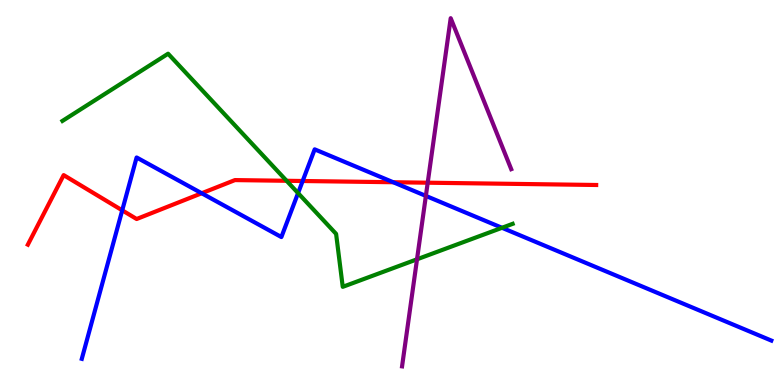[{'lines': ['blue', 'red'], 'intersections': [{'x': 1.58, 'y': 4.54}, {'x': 2.6, 'y': 4.98}, {'x': 3.91, 'y': 5.3}, {'x': 5.07, 'y': 5.27}]}, {'lines': ['green', 'red'], 'intersections': [{'x': 3.7, 'y': 5.3}]}, {'lines': ['purple', 'red'], 'intersections': [{'x': 5.52, 'y': 5.25}]}, {'lines': ['blue', 'green'], 'intersections': [{'x': 3.85, 'y': 4.98}, {'x': 6.48, 'y': 4.08}]}, {'lines': ['blue', 'purple'], 'intersections': [{'x': 5.5, 'y': 4.91}]}, {'lines': ['green', 'purple'], 'intersections': [{'x': 5.38, 'y': 3.26}]}]